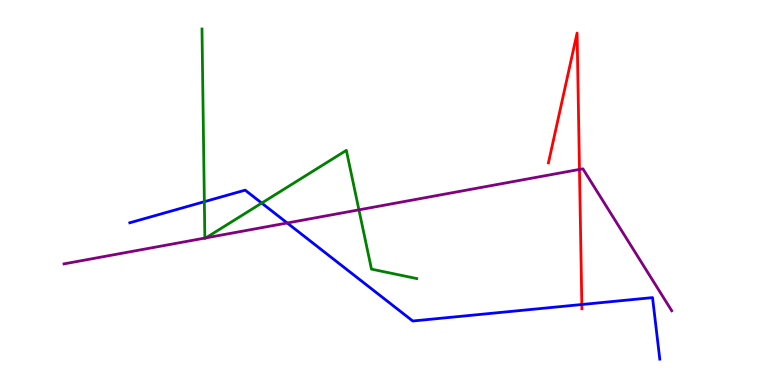[{'lines': ['blue', 'red'], 'intersections': [{'x': 7.51, 'y': 2.09}]}, {'lines': ['green', 'red'], 'intersections': []}, {'lines': ['purple', 'red'], 'intersections': [{'x': 7.48, 'y': 5.6}]}, {'lines': ['blue', 'green'], 'intersections': [{'x': 2.64, 'y': 4.76}, {'x': 3.38, 'y': 4.73}]}, {'lines': ['blue', 'purple'], 'intersections': [{'x': 3.71, 'y': 4.21}]}, {'lines': ['green', 'purple'], 'intersections': [{'x': 2.64, 'y': 3.82}, {'x': 2.66, 'y': 3.82}, {'x': 4.63, 'y': 4.55}]}]